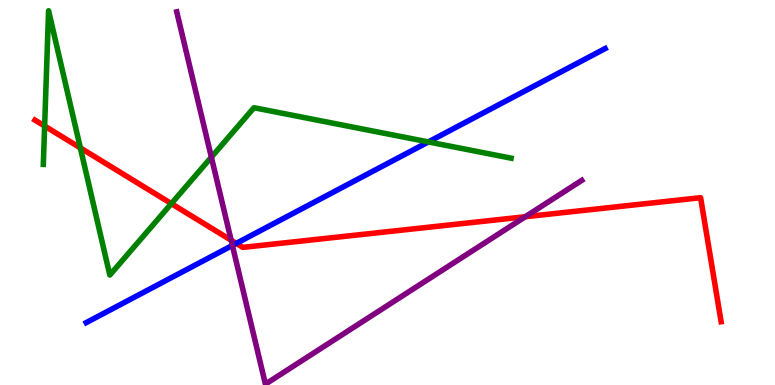[{'lines': ['blue', 'red'], 'intersections': [{'x': 3.05, 'y': 3.68}]}, {'lines': ['green', 'red'], 'intersections': [{'x': 0.576, 'y': 6.73}, {'x': 1.04, 'y': 6.16}, {'x': 2.21, 'y': 4.71}]}, {'lines': ['purple', 'red'], 'intersections': [{'x': 2.98, 'y': 3.76}, {'x': 6.78, 'y': 4.37}]}, {'lines': ['blue', 'green'], 'intersections': [{'x': 5.53, 'y': 6.31}]}, {'lines': ['blue', 'purple'], 'intersections': [{'x': 3.0, 'y': 3.63}]}, {'lines': ['green', 'purple'], 'intersections': [{'x': 2.73, 'y': 5.92}]}]